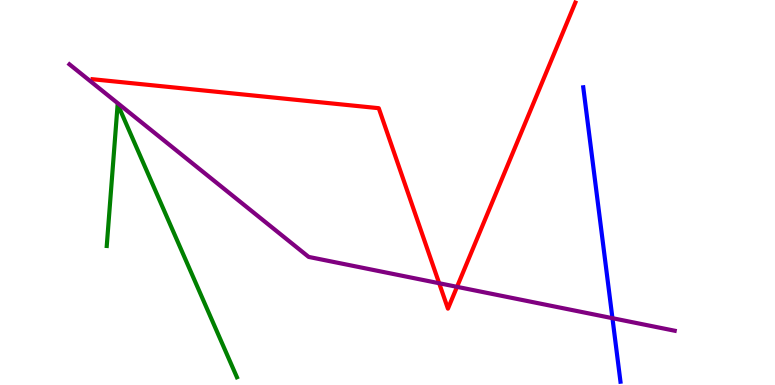[{'lines': ['blue', 'red'], 'intersections': []}, {'lines': ['green', 'red'], 'intersections': []}, {'lines': ['purple', 'red'], 'intersections': [{'x': 5.67, 'y': 2.64}, {'x': 5.9, 'y': 2.55}]}, {'lines': ['blue', 'green'], 'intersections': []}, {'lines': ['blue', 'purple'], 'intersections': [{'x': 7.9, 'y': 1.74}]}, {'lines': ['green', 'purple'], 'intersections': []}]